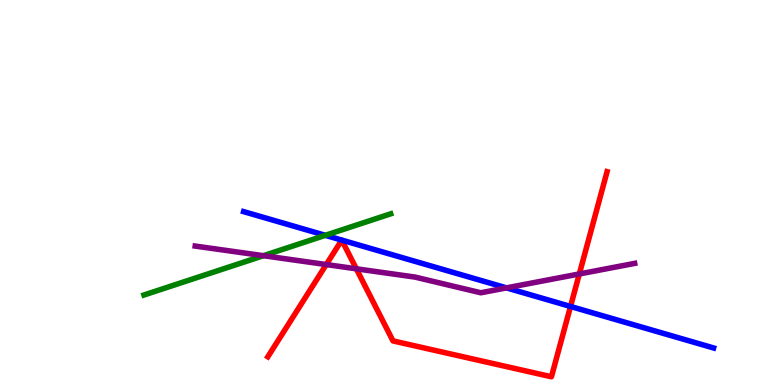[{'lines': ['blue', 'red'], 'intersections': [{'x': 7.36, 'y': 2.04}]}, {'lines': ['green', 'red'], 'intersections': []}, {'lines': ['purple', 'red'], 'intersections': [{'x': 4.21, 'y': 3.13}, {'x': 4.6, 'y': 3.02}, {'x': 7.48, 'y': 2.88}]}, {'lines': ['blue', 'green'], 'intersections': [{'x': 4.2, 'y': 3.89}]}, {'lines': ['blue', 'purple'], 'intersections': [{'x': 6.54, 'y': 2.52}]}, {'lines': ['green', 'purple'], 'intersections': [{'x': 3.4, 'y': 3.36}]}]